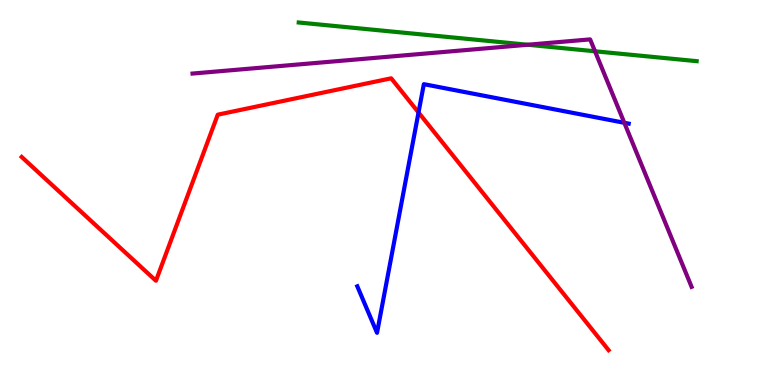[{'lines': ['blue', 'red'], 'intersections': [{'x': 5.4, 'y': 7.08}]}, {'lines': ['green', 'red'], 'intersections': []}, {'lines': ['purple', 'red'], 'intersections': []}, {'lines': ['blue', 'green'], 'intersections': []}, {'lines': ['blue', 'purple'], 'intersections': [{'x': 8.06, 'y': 6.81}]}, {'lines': ['green', 'purple'], 'intersections': [{'x': 6.81, 'y': 8.84}, {'x': 7.68, 'y': 8.67}]}]